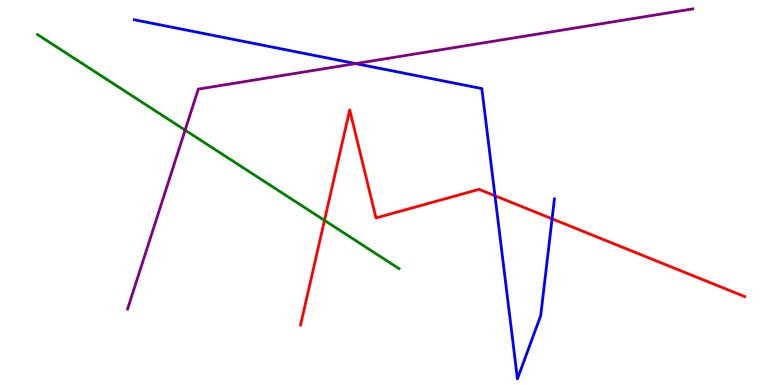[{'lines': ['blue', 'red'], 'intersections': [{'x': 6.39, 'y': 4.92}, {'x': 7.12, 'y': 4.32}]}, {'lines': ['green', 'red'], 'intersections': [{'x': 4.19, 'y': 4.28}]}, {'lines': ['purple', 'red'], 'intersections': []}, {'lines': ['blue', 'green'], 'intersections': []}, {'lines': ['blue', 'purple'], 'intersections': [{'x': 4.59, 'y': 8.35}]}, {'lines': ['green', 'purple'], 'intersections': [{'x': 2.39, 'y': 6.62}]}]